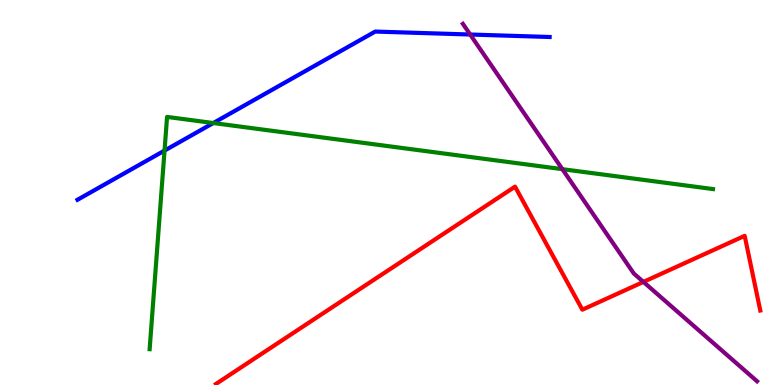[{'lines': ['blue', 'red'], 'intersections': []}, {'lines': ['green', 'red'], 'intersections': []}, {'lines': ['purple', 'red'], 'intersections': [{'x': 8.3, 'y': 2.68}]}, {'lines': ['blue', 'green'], 'intersections': [{'x': 2.12, 'y': 6.09}, {'x': 2.75, 'y': 6.8}]}, {'lines': ['blue', 'purple'], 'intersections': [{'x': 6.07, 'y': 9.1}]}, {'lines': ['green', 'purple'], 'intersections': [{'x': 7.26, 'y': 5.61}]}]